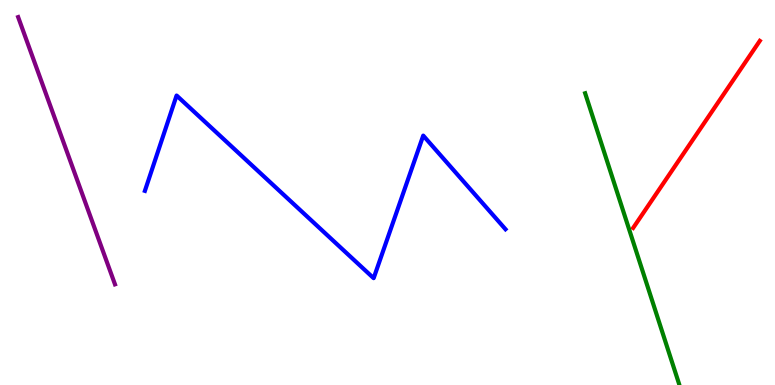[{'lines': ['blue', 'red'], 'intersections': []}, {'lines': ['green', 'red'], 'intersections': []}, {'lines': ['purple', 'red'], 'intersections': []}, {'lines': ['blue', 'green'], 'intersections': []}, {'lines': ['blue', 'purple'], 'intersections': []}, {'lines': ['green', 'purple'], 'intersections': []}]